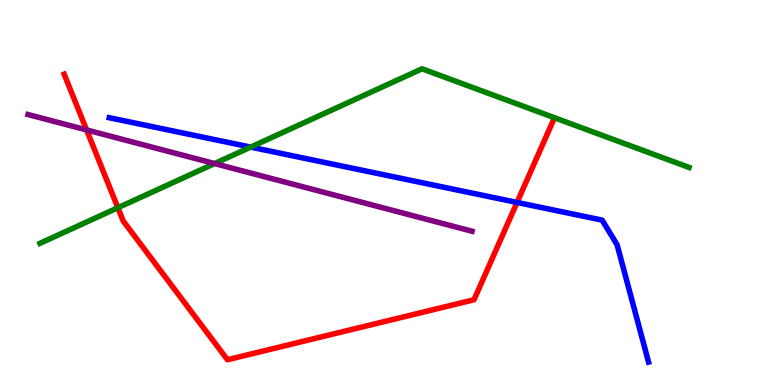[{'lines': ['blue', 'red'], 'intersections': [{'x': 6.67, 'y': 4.74}]}, {'lines': ['green', 'red'], 'intersections': [{'x': 1.52, 'y': 4.6}]}, {'lines': ['purple', 'red'], 'intersections': [{'x': 1.12, 'y': 6.63}]}, {'lines': ['blue', 'green'], 'intersections': [{'x': 3.23, 'y': 6.18}]}, {'lines': ['blue', 'purple'], 'intersections': []}, {'lines': ['green', 'purple'], 'intersections': [{'x': 2.77, 'y': 5.75}]}]